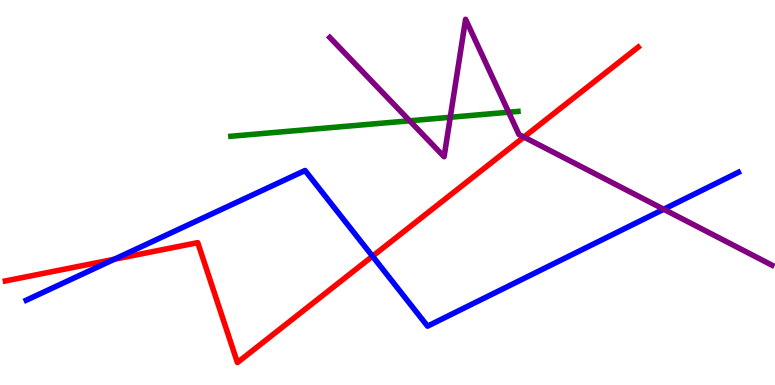[{'lines': ['blue', 'red'], 'intersections': [{'x': 1.47, 'y': 3.27}, {'x': 4.81, 'y': 3.34}]}, {'lines': ['green', 'red'], 'intersections': []}, {'lines': ['purple', 'red'], 'intersections': [{'x': 6.76, 'y': 6.44}]}, {'lines': ['blue', 'green'], 'intersections': []}, {'lines': ['blue', 'purple'], 'intersections': [{'x': 8.56, 'y': 4.56}]}, {'lines': ['green', 'purple'], 'intersections': [{'x': 5.29, 'y': 6.86}, {'x': 5.81, 'y': 6.95}, {'x': 6.56, 'y': 7.09}]}]